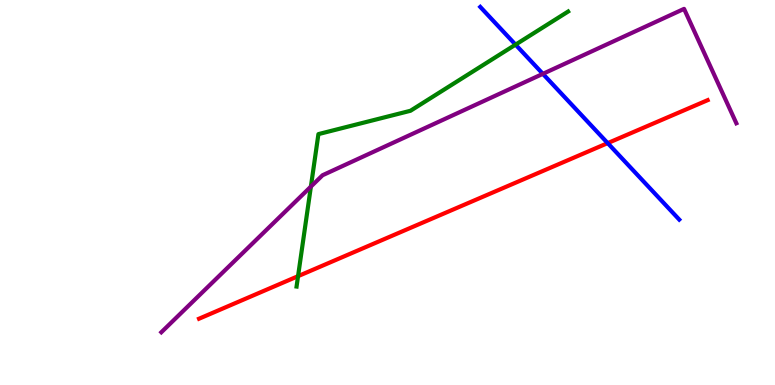[{'lines': ['blue', 'red'], 'intersections': [{'x': 7.84, 'y': 6.28}]}, {'lines': ['green', 'red'], 'intersections': [{'x': 3.85, 'y': 2.83}]}, {'lines': ['purple', 'red'], 'intersections': []}, {'lines': ['blue', 'green'], 'intersections': [{'x': 6.65, 'y': 8.84}]}, {'lines': ['blue', 'purple'], 'intersections': [{'x': 7.0, 'y': 8.08}]}, {'lines': ['green', 'purple'], 'intersections': [{'x': 4.01, 'y': 5.15}]}]